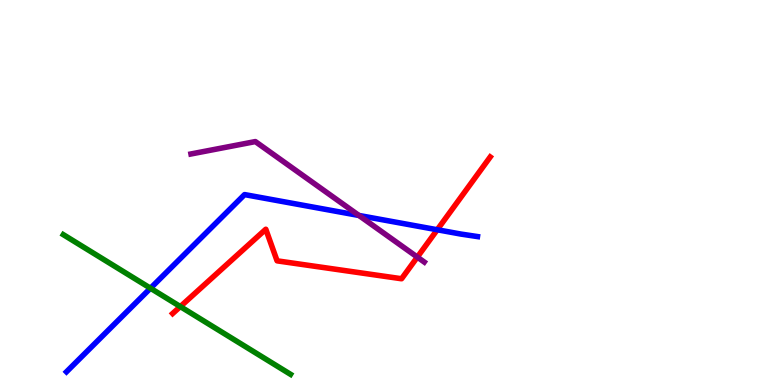[{'lines': ['blue', 'red'], 'intersections': [{'x': 5.64, 'y': 4.03}]}, {'lines': ['green', 'red'], 'intersections': [{'x': 2.33, 'y': 2.04}]}, {'lines': ['purple', 'red'], 'intersections': [{'x': 5.39, 'y': 3.32}]}, {'lines': ['blue', 'green'], 'intersections': [{'x': 1.94, 'y': 2.51}]}, {'lines': ['blue', 'purple'], 'intersections': [{'x': 4.63, 'y': 4.4}]}, {'lines': ['green', 'purple'], 'intersections': []}]